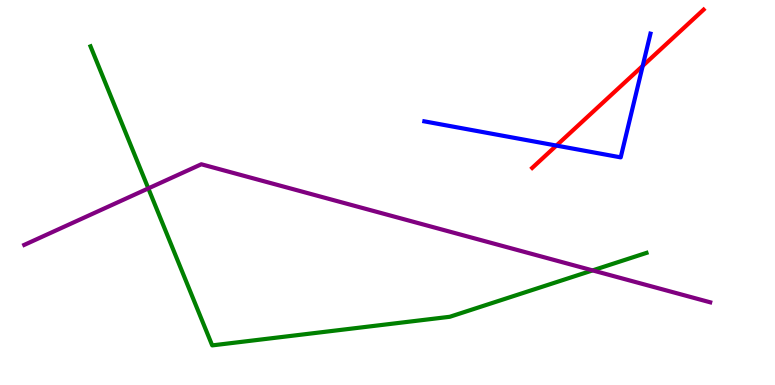[{'lines': ['blue', 'red'], 'intersections': [{'x': 7.18, 'y': 6.22}, {'x': 8.29, 'y': 8.29}]}, {'lines': ['green', 'red'], 'intersections': []}, {'lines': ['purple', 'red'], 'intersections': []}, {'lines': ['blue', 'green'], 'intersections': []}, {'lines': ['blue', 'purple'], 'intersections': []}, {'lines': ['green', 'purple'], 'intersections': [{'x': 1.91, 'y': 5.11}, {'x': 7.65, 'y': 2.98}]}]